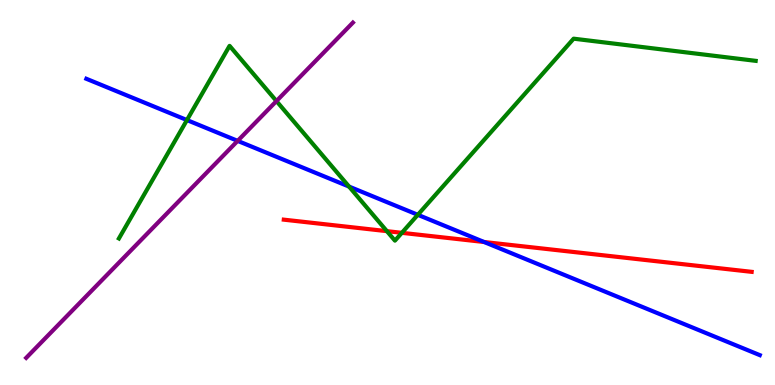[{'lines': ['blue', 'red'], 'intersections': [{'x': 6.25, 'y': 3.71}]}, {'lines': ['green', 'red'], 'intersections': [{'x': 4.99, 'y': 4.0}, {'x': 5.19, 'y': 3.95}]}, {'lines': ['purple', 'red'], 'intersections': []}, {'lines': ['blue', 'green'], 'intersections': [{'x': 2.41, 'y': 6.88}, {'x': 4.5, 'y': 5.15}, {'x': 5.39, 'y': 4.42}]}, {'lines': ['blue', 'purple'], 'intersections': [{'x': 3.07, 'y': 6.34}]}, {'lines': ['green', 'purple'], 'intersections': [{'x': 3.57, 'y': 7.37}]}]